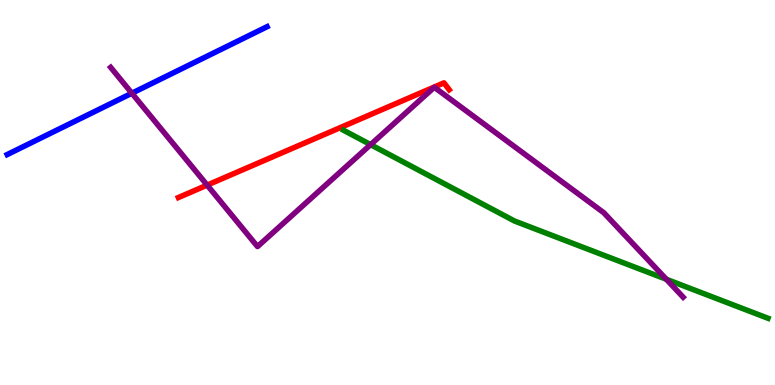[{'lines': ['blue', 'red'], 'intersections': []}, {'lines': ['green', 'red'], 'intersections': []}, {'lines': ['purple', 'red'], 'intersections': [{'x': 2.67, 'y': 5.19}]}, {'lines': ['blue', 'green'], 'intersections': []}, {'lines': ['blue', 'purple'], 'intersections': [{'x': 1.7, 'y': 7.58}]}, {'lines': ['green', 'purple'], 'intersections': [{'x': 4.78, 'y': 6.24}, {'x': 8.6, 'y': 2.75}]}]